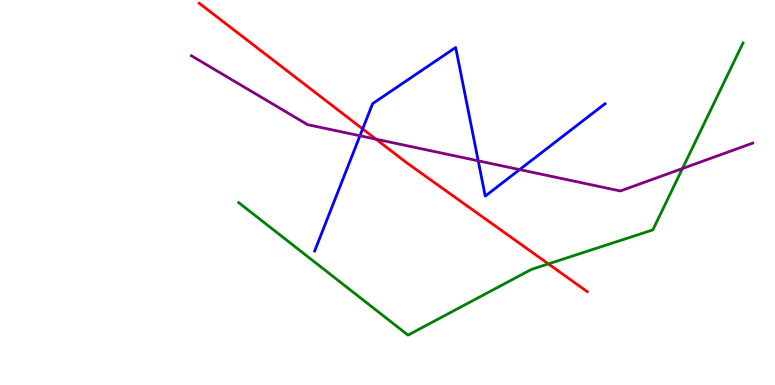[{'lines': ['blue', 'red'], 'intersections': [{'x': 4.68, 'y': 6.65}]}, {'lines': ['green', 'red'], 'intersections': [{'x': 7.08, 'y': 3.15}]}, {'lines': ['purple', 'red'], 'intersections': [{'x': 4.85, 'y': 6.39}]}, {'lines': ['blue', 'green'], 'intersections': []}, {'lines': ['blue', 'purple'], 'intersections': [{'x': 4.64, 'y': 6.47}, {'x': 6.17, 'y': 5.82}, {'x': 6.7, 'y': 5.59}]}, {'lines': ['green', 'purple'], 'intersections': [{'x': 8.81, 'y': 5.62}]}]